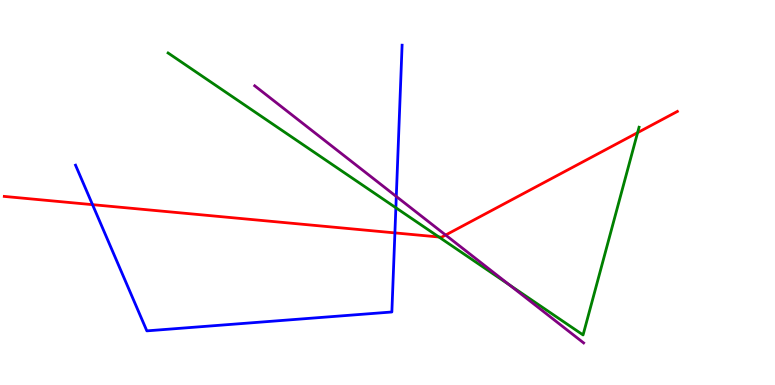[{'lines': ['blue', 'red'], 'intersections': [{'x': 1.19, 'y': 4.68}, {'x': 5.1, 'y': 3.95}]}, {'lines': ['green', 'red'], 'intersections': [{'x': 5.66, 'y': 3.84}, {'x': 8.23, 'y': 6.55}]}, {'lines': ['purple', 'red'], 'intersections': [{'x': 5.75, 'y': 3.9}]}, {'lines': ['blue', 'green'], 'intersections': [{'x': 5.11, 'y': 4.6}]}, {'lines': ['blue', 'purple'], 'intersections': [{'x': 5.11, 'y': 4.9}]}, {'lines': ['green', 'purple'], 'intersections': [{'x': 6.57, 'y': 2.6}]}]